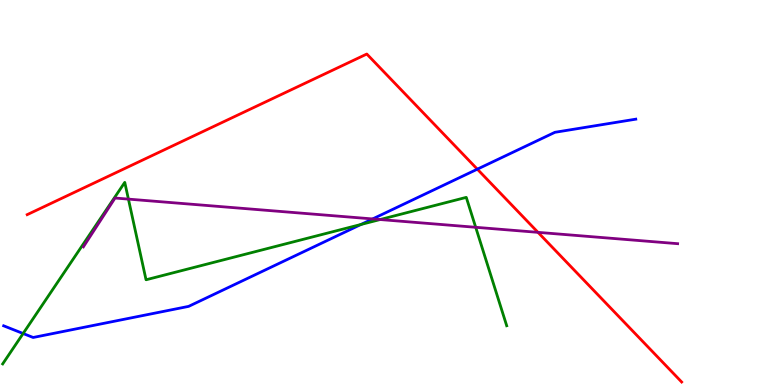[{'lines': ['blue', 'red'], 'intersections': [{'x': 6.16, 'y': 5.61}]}, {'lines': ['green', 'red'], 'intersections': []}, {'lines': ['purple', 'red'], 'intersections': [{'x': 6.94, 'y': 3.96}]}, {'lines': ['blue', 'green'], 'intersections': [{'x': 0.298, 'y': 1.34}, {'x': 4.66, 'y': 4.17}]}, {'lines': ['blue', 'purple'], 'intersections': [{'x': 4.81, 'y': 4.31}]}, {'lines': ['green', 'purple'], 'intersections': [{'x': 1.66, 'y': 4.83}, {'x': 4.9, 'y': 4.3}, {'x': 6.14, 'y': 4.1}]}]